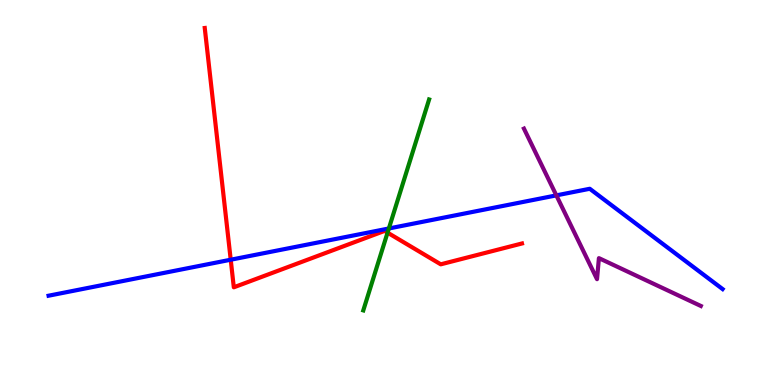[{'lines': ['blue', 'red'], 'intersections': [{'x': 2.98, 'y': 3.25}]}, {'lines': ['green', 'red'], 'intersections': [{'x': 5.0, 'y': 3.96}]}, {'lines': ['purple', 'red'], 'intersections': []}, {'lines': ['blue', 'green'], 'intersections': [{'x': 5.02, 'y': 4.07}]}, {'lines': ['blue', 'purple'], 'intersections': [{'x': 7.18, 'y': 4.93}]}, {'lines': ['green', 'purple'], 'intersections': []}]